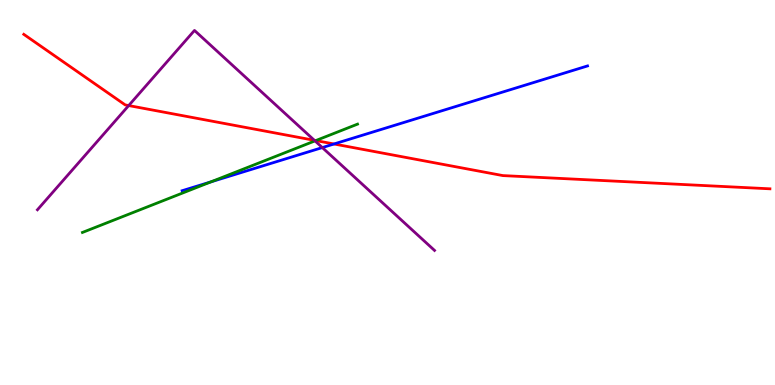[{'lines': ['blue', 'red'], 'intersections': [{'x': 4.31, 'y': 6.26}]}, {'lines': ['green', 'red'], 'intersections': [{'x': 4.07, 'y': 6.35}]}, {'lines': ['purple', 'red'], 'intersections': [{'x': 1.66, 'y': 7.26}, {'x': 4.06, 'y': 6.36}]}, {'lines': ['blue', 'green'], 'intersections': [{'x': 2.72, 'y': 5.28}]}, {'lines': ['blue', 'purple'], 'intersections': [{'x': 4.16, 'y': 6.17}]}, {'lines': ['green', 'purple'], 'intersections': [{'x': 4.06, 'y': 6.34}]}]